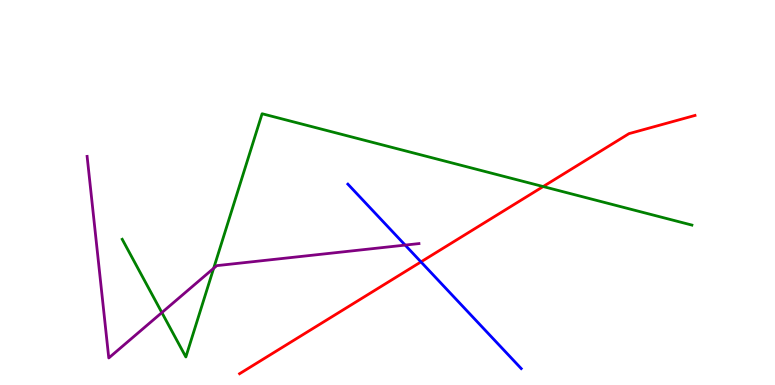[{'lines': ['blue', 'red'], 'intersections': [{'x': 5.43, 'y': 3.2}]}, {'lines': ['green', 'red'], 'intersections': [{'x': 7.01, 'y': 5.15}]}, {'lines': ['purple', 'red'], 'intersections': []}, {'lines': ['blue', 'green'], 'intersections': []}, {'lines': ['blue', 'purple'], 'intersections': [{'x': 5.23, 'y': 3.63}]}, {'lines': ['green', 'purple'], 'intersections': [{'x': 2.09, 'y': 1.88}, {'x': 2.76, 'y': 3.03}]}]